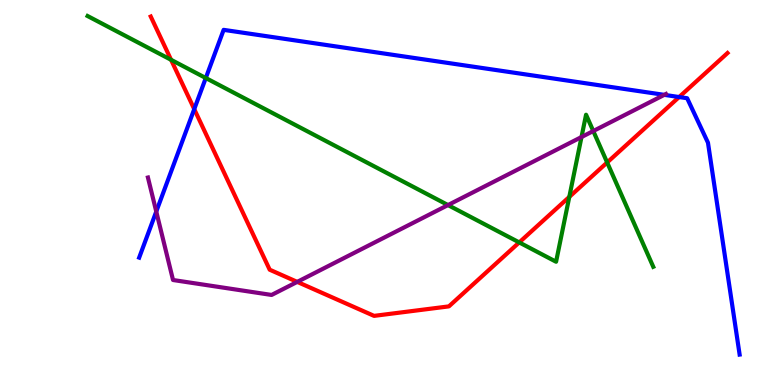[{'lines': ['blue', 'red'], 'intersections': [{'x': 2.51, 'y': 7.17}, {'x': 8.76, 'y': 7.48}]}, {'lines': ['green', 'red'], 'intersections': [{'x': 2.21, 'y': 8.45}, {'x': 6.7, 'y': 3.7}, {'x': 7.35, 'y': 4.89}, {'x': 7.83, 'y': 5.78}]}, {'lines': ['purple', 'red'], 'intersections': [{'x': 3.84, 'y': 2.68}]}, {'lines': ['blue', 'green'], 'intersections': [{'x': 2.66, 'y': 7.97}]}, {'lines': ['blue', 'purple'], 'intersections': [{'x': 2.02, 'y': 4.51}, {'x': 8.57, 'y': 7.54}]}, {'lines': ['green', 'purple'], 'intersections': [{'x': 5.78, 'y': 4.67}, {'x': 7.5, 'y': 6.44}, {'x': 7.66, 'y': 6.6}]}]